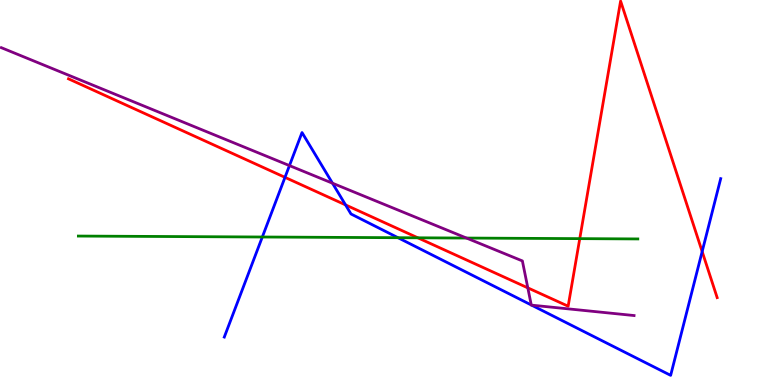[{'lines': ['blue', 'red'], 'intersections': [{'x': 3.68, 'y': 5.39}, {'x': 4.46, 'y': 4.68}, {'x': 9.06, 'y': 3.47}]}, {'lines': ['green', 'red'], 'intersections': [{'x': 5.39, 'y': 3.82}, {'x': 7.48, 'y': 3.8}]}, {'lines': ['purple', 'red'], 'intersections': [{'x': 6.81, 'y': 2.52}]}, {'lines': ['blue', 'green'], 'intersections': [{'x': 3.38, 'y': 3.84}, {'x': 5.14, 'y': 3.83}]}, {'lines': ['blue', 'purple'], 'intersections': [{'x': 3.73, 'y': 5.7}, {'x': 4.29, 'y': 5.24}, {'x': 6.86, 'y': 2.08}, {'x': 6.86, 'y': 2.07}]}, {'lines': ['green', 'purple'], 'intersections': [{'x': 6.02, 'y': 3.82}]}]